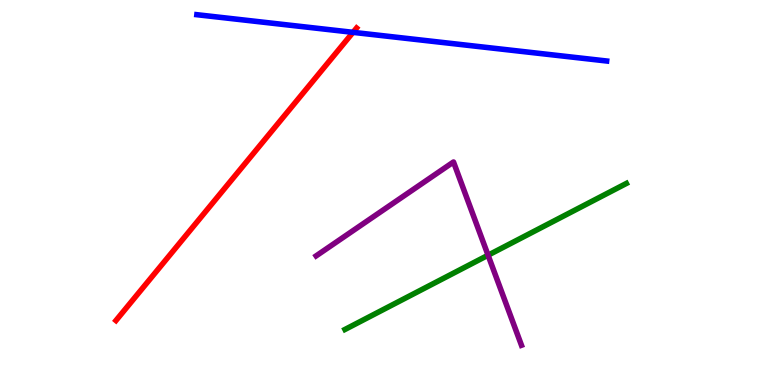[{'lines': ['blue', 'red'], 'intersections': [{'x': 4.56, 'y': 9.16}]}, {'lines': ['green', 'red'], 'intersections': []}, {'lines': ['purple', 'red'], 'intersections': []}, {'lines': ['blue', 'green'], 'intersections': []}, {'lines': ['blue', 'purple'], 'intersections': []}, {'lines': ['green', 'purple'], 'intersections': [{'x': 6.3, 'y': 3.37}]}]